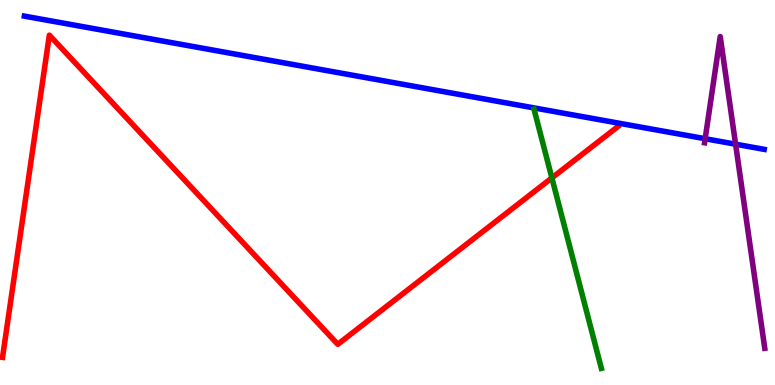[{'lines': ['blue', 'red'], 'intersections': []}, {'lines': ['green', 'red'], 'intersections': [{'x': 7.12, 'y': 5.38}]}, {'lines': ['purple', 'red'], 'intersections': []}, {'lines': ['blue', 'green'], 'intersections': []}, {'lines': ['blue', 'purple'], 'intersections': [{'x': 9.1, 'y': 6.4}, {'x': 9.49, 'y': 6.25}]}, {'lines': ['green', 'purple'], 'intersections': []}]